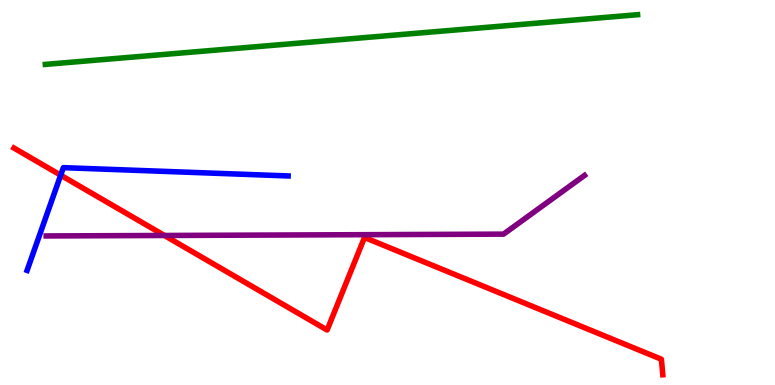[{'lines': ['blue', 'red'], 'intersections': [{'x': 0.783, 'y': 5.45}]}, {'lines': ['green', 'red'], 'intersections': []}, {'lines': ['purple', 'red'], 'intersections': [{'x': 2.12, 'y': 3.88}]}, {'lines': ['blue', 'green'], 'intersections': []}, {'lines': ['blue', 'purple'], 'intersections': []}, {'lines': ['green', 'purple'], 'intersections': []}]